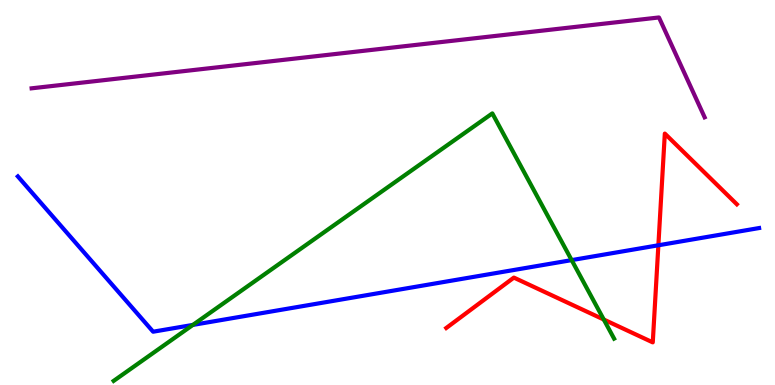[{'lines': ['blue', 'red'], 'intersections': [{'x': 8.5, 'y': 3.63}]}, {'lines': ['green', 'red'], 'intersections': [{'x': 7.79, 'y': 1.7}]}, {'lines': ['purple', 'red'], 'intersections': []}, {'lines': ['blue', 'green'], 'intersections': [{'x': 2.49, 'y': 1.56}, {'x': 7.38, 'y': 3.24}]}, {'lines': ['blue', 'purple'], 'intersections': []}, {'lines': ['green', 'purple'], 'intersections': []}]